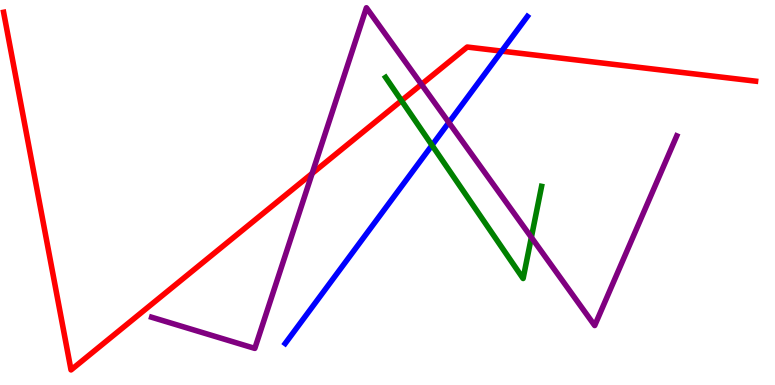[{'lines': ['blue', 'red'], 'intersections': [{'x': 6.47, 'y': 8.67}]}, {'lines': ['green', 'red'], 'intersections': [{'x': 5.18, 'y': 7.39}]}, {'lines': ['purple', 'red'], 'intersections': [{'x': 4.03, 'y': 5.5}, {'x': 5.44, 'y': 7.81}]}, {'lines': ['blue', 'green'], 'intersections': [{'x': 5.57, 'y': 6.23}]}, {'lines': ['blue', 'purple'], 'intersections': [{'x': 5.79, 'y': 6.82}]}, {'lines': ['green', 'purple'], 'intersections': [{'x': 6.86, 'y': 3.83}]}]